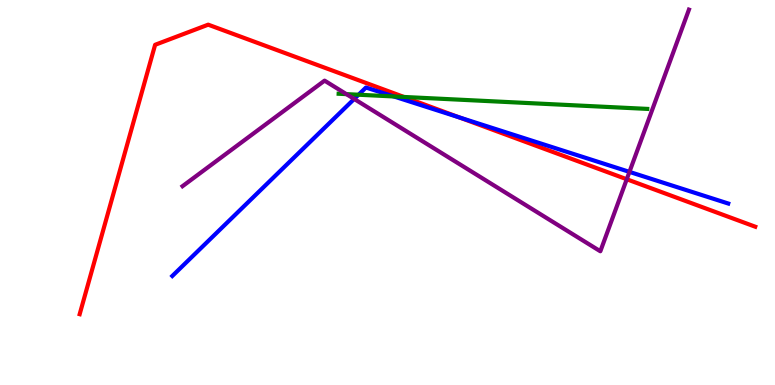[{'lines': ['blue', 'red'], 'intersections': [{'x': 5.93, 'y': 6.95}]}, {'lines': ['green', 'red'], 'intersections': [{'x': 5.21, 'y': 7.48}]}, {'lines': ['purple', 'red'], 'intersections': [{'x': 8.09, 'y': 5.34}]}, {'lines': ['blue', 'green'], 'intersections': [{'x': 4.63, 'y': 7.54}, {'x': 5.08, 'y': 7.49}]}, {'lines': ['blue', 'purple'], 'intersections': [{'x': 4.57, 'y': 7.43}, {'x': 8.12, 'y': 5.54}]}, {'lines': ['green', 'purple'], 'intersections': [{'x': 4.47, 'y': 7.56}]}]